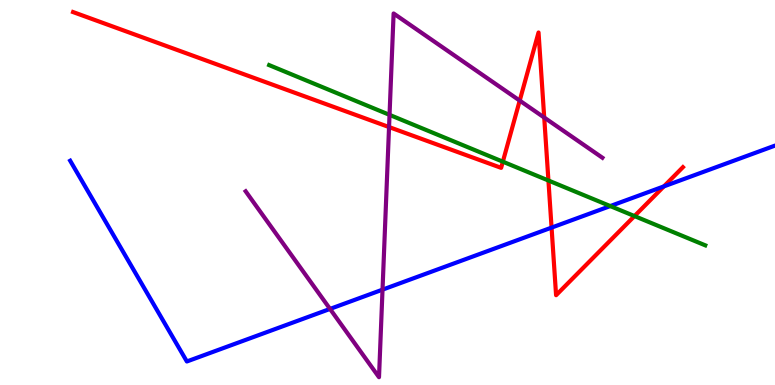[{'lines': ['blue', 'red'], 'intersections': [{'x': 7.12, 'y': 4.09}, {'x': 8.57, 'y': 5.16}]}, {'lines': ['green', 'red'], 'intersections': [{'x': 6.49, 'y': 5.8}, {'x': 7.08, 'y': 5.31}, {'x': 8.19, 'y': 4.39}]}, {'lines': ['purple', 'red'], 'intersections': [{'x': 5.02, 'y': 6.7}, {'x': 6.71, 'y': 7.39}, {'x': 7.02, 'y': 6.95}]}, {'lines': ['blue', 'green'], 'intersections': [{'x': 7.87, 'y': 4.65}]}, {'lines': ['blue', 'purple'], 'intersections': [{'x': 4.26, 'y': 1.98}, {'x': 4.94, 'y': 2.48}]}, {'lines': ['green', 'purple'], 'intersections': [{'x': 5.03, 'y': 7.02}]}]